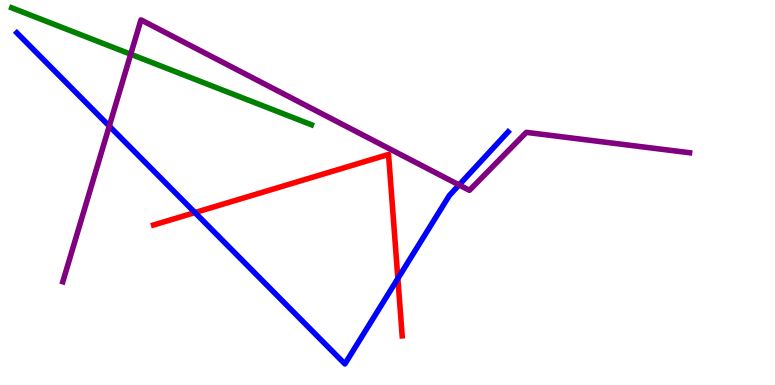[{'lines': ['blue', 'red'], 'intersections': [{'x': 2.52, 'y': 4.48}, {'x': 5.13, 'y': 2.77}]}, {'lines': ['green', 'red'], 'intersections': []}, {'lines': ['purple', 'red'], 'intersections': []}, {'lines': ['blue', 'green'], 'intersections': []}, {'lines': ['blue', 'purple'], 'intersections': [{'x': 1.41, 'y': 6.72}, {'x': 5.92, 'y': 5.2}]}, {'lines': ['green', 'purple'], 'intersections': [{'x': 1.69, 'y': 8.59}]}]